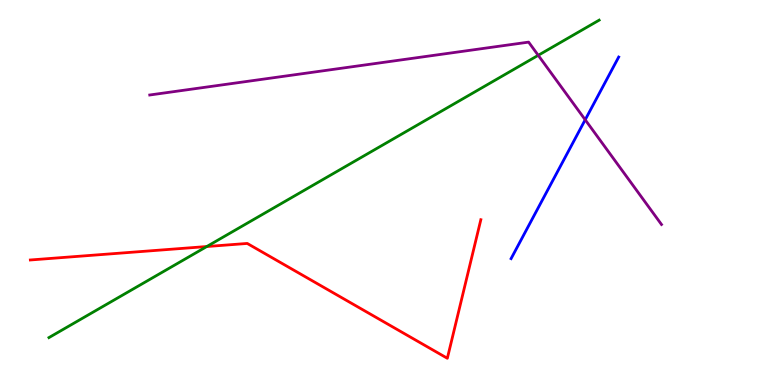[{'lines': ['blue', 'red'], 'intersections': []}, {'lines': ['green', 'red'], 'intersections': [{'x': 2.67, 'y': 3.6}]}, {'lines': ['purple', 'red'], 'intersections': []}, {'lines': ['blue', 'green'], 'intersections': []}, {'lines': ['blue', 'purple'], 'intersections': [{'x': 7.55, 'y': 6.89}]}, {'lines': ['green', 'purple'], 'intersections': [{'x': 6.94, 'y': 8.56}]}]